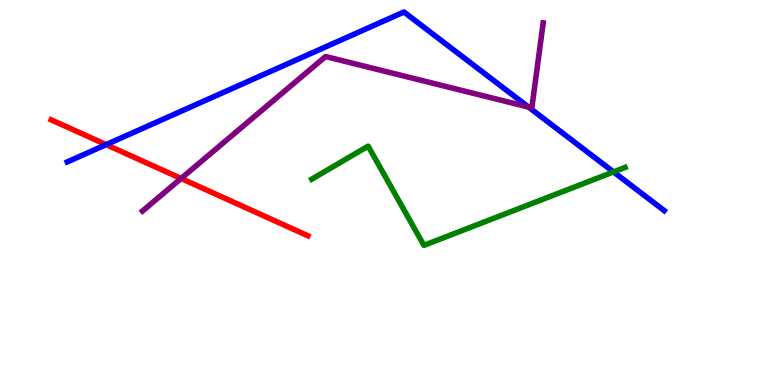[{'lines': ['blue', 'red'], 'intersections': [{'x': 1.37, 'y': 6.24}]}, {'lines': ['green', 'red'], 'intersections': []}, {'lines': ['purple', 'red'], 'intersections': [{'x': 2.34, 'y': 5.36}]}, {'lines': ['blue', 'green'], 'intersections': [{'x': 7.92, 'y': 5.53}]}, {'lines': ['blue', 'purple'], 'intersections': [{'x': 6.82, 'y': 7.22}]}, {'lines': ['green', 'purple'], 'intersections': []}]